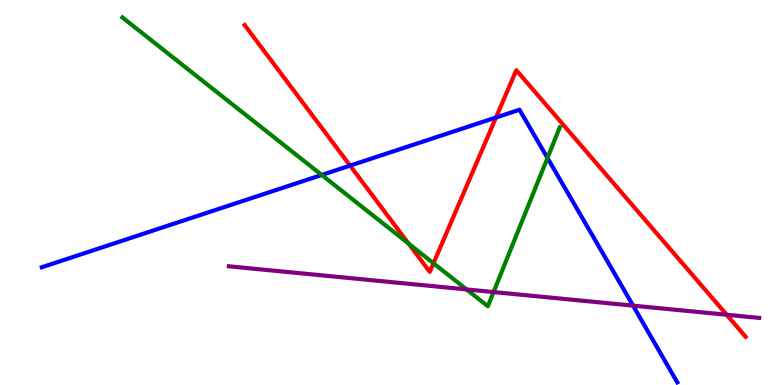[{'lines': ['blue', 'red'], 'intersections': [{'x': 4.52, 'y': 5.7}, {'x': 6.4, 'y': 6.95}]}, {'lines': ['green', 'red'], 'intersections': [{'x': 5.27, 'y': 3.67}, {'x': 5.59, 'y': 3.16}]}, {'lines': ['purple', 'red'], 'intersections': [{'x': 9.38, 'y': 1.82}]}, {'lines': ['blue', 'green'], 'intersections': [{'x': 4.15, 'y': 5.46}, {'x': 7.06, 'y': 5.9}]}, {'lines': ['blue', 'purple'], 'intersections': [{'x': 8.17, 'y': 2.06}]}, {'lines': ['green', 'purple'], 'intersections': [{'x': 6.02, 'y': 2.48}, {'x': 6.37, 'y': 2.41}]}]